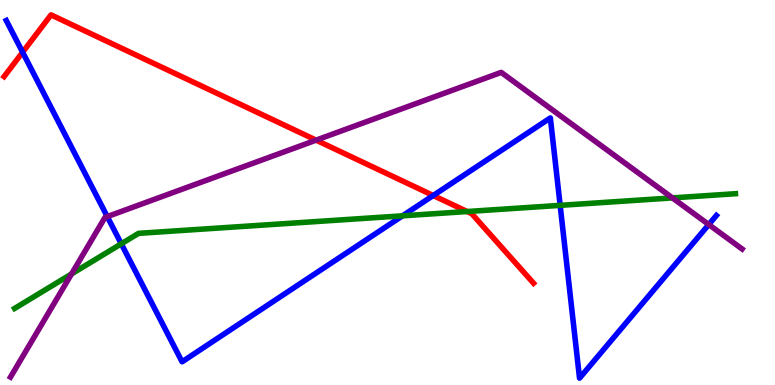[{'lines': ['blue', 'red'], 'intersections': [{'x': 0.292, 'y': 8.64}, {'x': 5.59, 'y': 4.92}]}, {'lines': ['green', 'red'], 'intersections': [{'x': 6.03, 'y': 4.51}]}, {'lines': ['purple', 'red'], 'intersections': [{'x': 4.08, 'y': 6.36}]}, {'lines': ['blue', 'green'], 'intersections': [{'x': 1.56, 'y': 3.67}, {'x': 5.19, 'y': 4.39}, {'x': 7.23, 'y': 4.67}]}, {'lines': ['blue', 'purple'], 'intersections': [{'x': 1.38, 'y': 4.37}, {'x': 9.15, 'y': 4.17}]}, {'lines': ['green', 'purple'], 'intersections': [{'x': 0.923, 'y': 2.88}, {'x': 8.68, 'y': 4.86}]}]